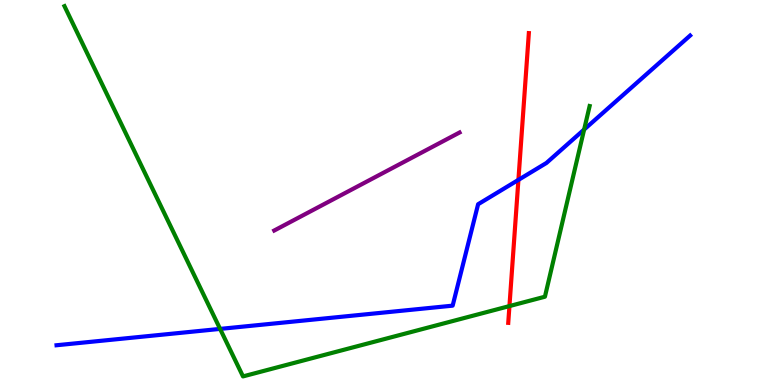[{'lines': ['blue', 'red'], 'intersections': [{'x': 6.69, 'y': 5.33}]}, {'lines': ['green', 'red'], 'intersections': [{'x': 6.57, 'y': 2.05}]}, {'lines': ['purple', 'red'], 'intersections': []}, {'lines': ['blue', 'green'], 'intersections': [{'x': 2.84, 'y': 1.46}, {'x': 7.54, 'y': 6.64}]}, {'lines': ['blue', 'purple'], 'intersections': []}, {'lines': ['green', 'purple'], 'intersections': []}]